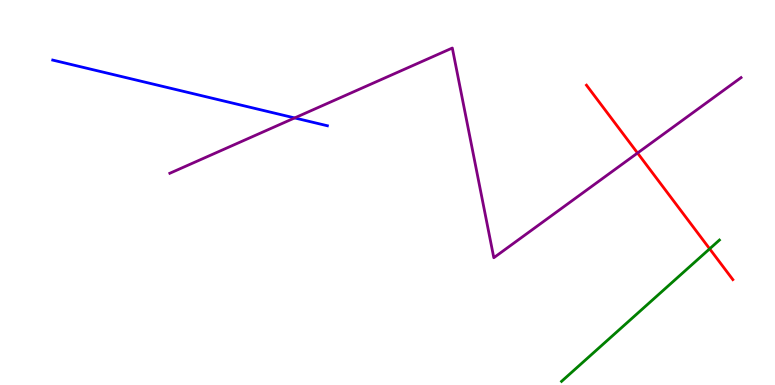[{'lines': ['blue', 'red'], 'intersections': []}, {'lines': ['green', 'red'], 'intersections': [{'x': 9.16, 'y': 3.54}]}, {'lines': ['purple', 'red'], 'intersections': [{'x': 8.23, 'y': 6.03}]}, {'lines': ['blue', 'green'], 'intersections': []}, {'lines': ['blue', 'purple'], 'intersections': [{'x': 3.8, 'y': 6.94}]}, {'lines': ['green', 'purple'], 'intersections': []}]